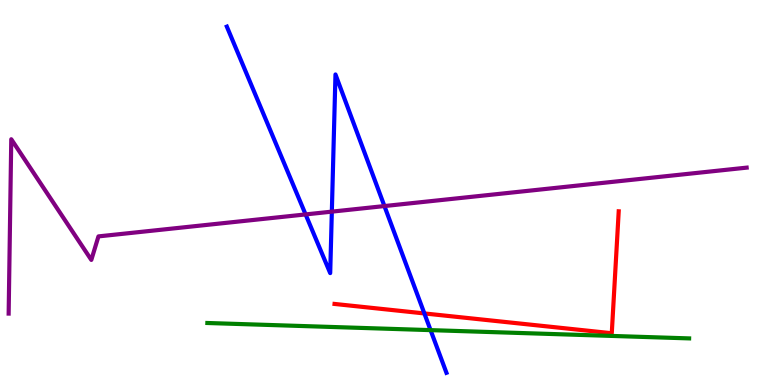[{'lines': ['blue', 'red'], 'intersections': [{'x': 5.48, 'y': 1.86}]}, {'lines': ['green', 'red'], 'intersections': []}, {'lines': ['purple', 'red'], 'intersections': []}, {'lines': ['blue', 'green'], 'intersections': [{'x': 5.56, 'y': 1.43}]}, {'lines': ['blue', 'purple'], 'intersections': [{'x': 3.94, 'y': 4.43}, {'x': 4.28, 'y': 4.5}, {'x': 4.96, 'y': 4.65}]}, {'lines': ['green', 'purple'], 'intersections': []}]